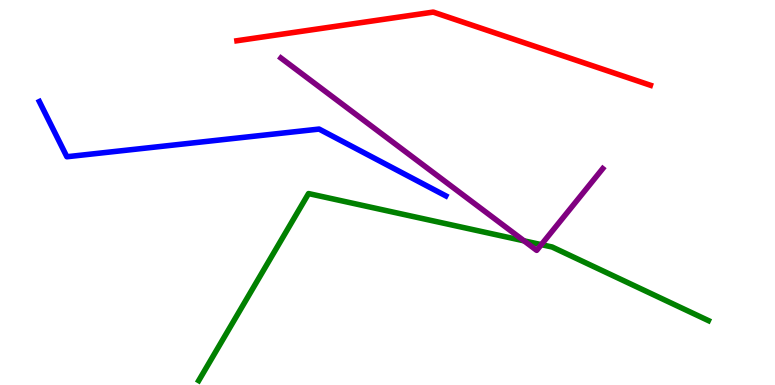[{'lines': ['blue', 'red'], 'intersections': []}, {'lines': ['green', 'red'], 'intersections': []}, {'lines': ['purple', 'red'], 'intersections': []}, {'lines': ['blue', 'green'], 'intersections': []}, {'lines': ['blue', 'purple'], 'intersections': []}, {'lines': ['green', 'purple'], 'intersections': [{'x': 6.76, 'y': 3.74}, {'x': 6.98, 'y': 3.65}]}]